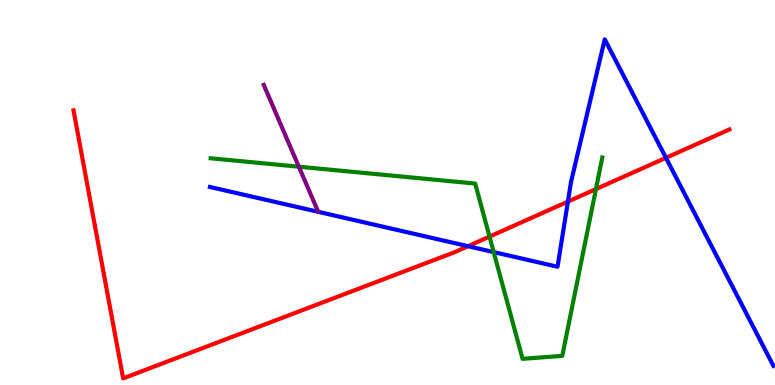[{'lines': ['blue', 'red'], 'intersections': [{'x': 6.04, 'y': 3.61}, {'x': 7.33, 'y': 4.76}, {'x': 8.59, 'y': 5.9}]}, {'lines': ['green', 'red'], 'intersections': [{'x': 6.32, 'y': 3.85}, {'x': 7.69, 'y': 5.09}]}, {'lines': ['purple', 'red'], 'intersections': []}, {'lines': ['blue', 'green'], 'intersections': [{'x': 6.37, 'y': 3.45}]}, {'lines': ['blue', 'purple'], 'intersections': []}, {'lines': ['green', 'purple'], 'intersections': [{'x': 3.86, 'y': 5.67}]}]